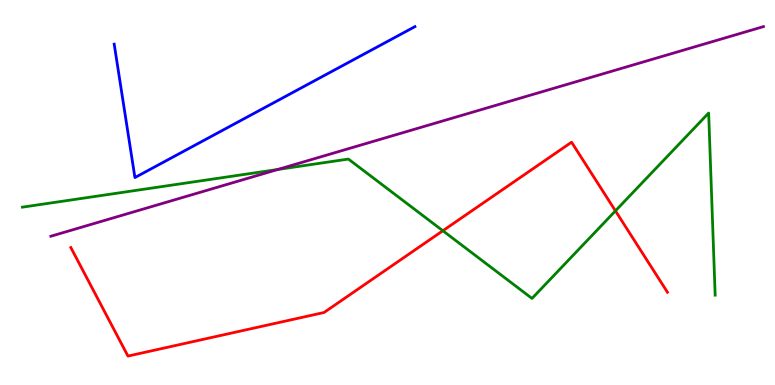[{'lines': ['blue', 'red'], 'intersections': []}, {'lines': ['green', 'red'], 'intersections': [{'x': 5.71, 'y': 4.01}, {'x': 7.94, 'y': 4.52}]}, {'lines': ['purple', 'red'], 'intersections': []}, {'lines': ['blue', 'green'], 'intersections': []}, {'lines': ['blue', 'purple'], 'intersections': []}, {'lines': ['green', 'purple'], 'intersections': [{'x': 3.58, 'y': 5.6}]}]